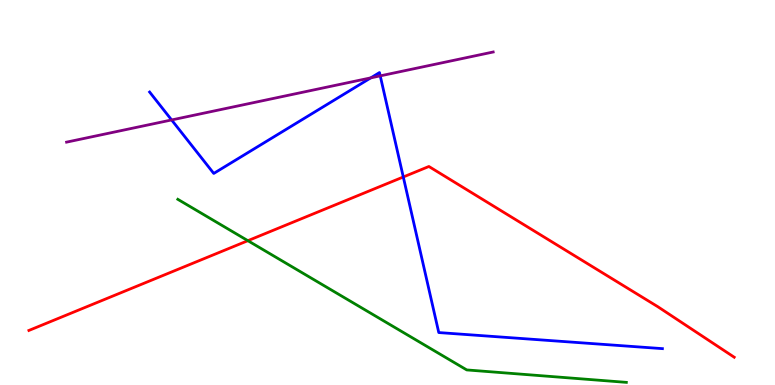[{'lines': ['blue', 'red'], 'intersections': [{'x': 5.2, 'y': 5.4}]}, {'lines': ['green', 'red'], 'intersections': [{'x': 3.2, 'y': 3.75}]}, {'lines': ['purple', 'red'], 'intersections': []}, {'lines': ['blue', 'green'], 'intersections': []}, {'lines': ['blue', 'purple'], 'intersections': [{'x': 2.21, 'y': 6.88}, {'x': 4.78, 'y': 7.98}, {'x': 4.91, 'y': 8.03}]}, {'lines': ['green', 'purple'], 'intersections': []}]